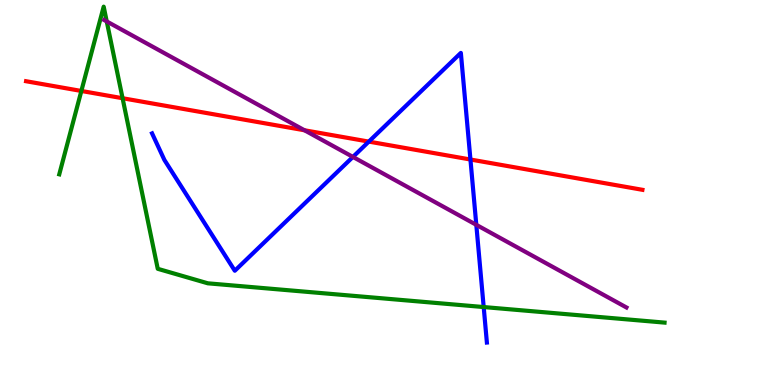[{'lines': ['blue', 'red'], 'intersections': [{'x': 4.76, 'y': 6.32}, {'x': 6.07, 'y': 5.86}]}, {'lines': ['green', 'red'], 'intersections': [{'x': 1.05, 'y': 7.64}, {'x': 1.58, 'y': 7.45}]}, {'lines': ['purple', 'red'], 'intersections': [{'x': 3.93, 'y': 6.62}]}, {'lines': ['blue', 'green'], 'intersections': [{'x': 6.24, 'y': 2.02}]}, {'lines': ['blue', 'purple'], 'intersections': [{'x': 4.55, 'y': 5.92}, {'x': 6.15, 'y': 4.16}]}, {'lines': ['green', 'purple'], 'intersections': [{'x': 1.38, 'y': 9.44}]}]